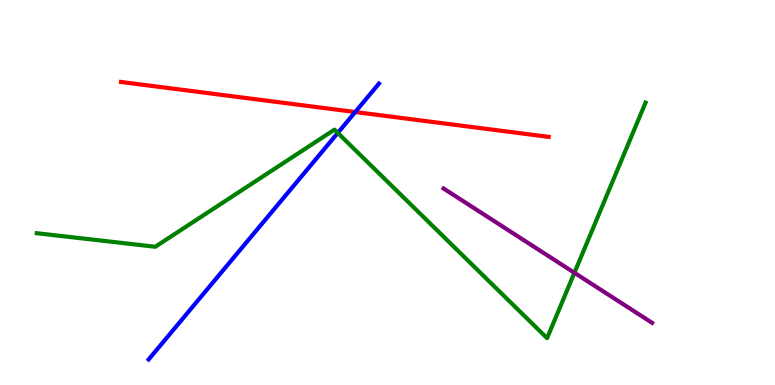[{'lines': ['blue', 'red'], 'intersections': [{'x': 4.58, 'y': 7.09}]}, {'lines': ['green', 'red'], 'intersections': []}, {'lines': ['purple', 'red'], 'intersections': []}, {'lines': ['blue', 'green'], 'intersections': [{'x': 4.36, 'y': 6.55}]}, {'lines': ['blue', 'purple'], 'intersections': []}, {'lines': ['green', 'purple'], 'intersections': [{'x': 7.41, 'y': 2.91}]}]